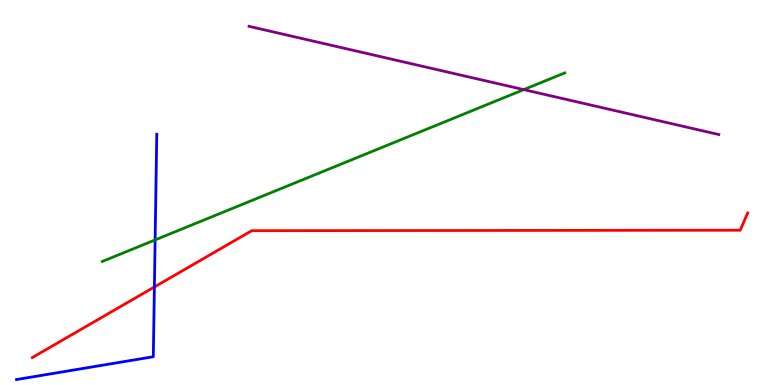[{'lines': ['blue', 'red'], 'intersections': [{'x': 1.99, 'y': 2.55}]}, {'lines': ['green', 'red'], 'intersections': []}, {'lines': ['purple', 'red'], 'intersections': []}, {'lines': ['blue', 'green'], 'intersections': [{'x': 2.0, 'y': 3.77}]}, {'lines': ['blue', 'purple'], 'intersections': []}, {'lines': ['green', 'purple'], 'intersections': [{'x': 6.76, 'y': 7.67}]}]